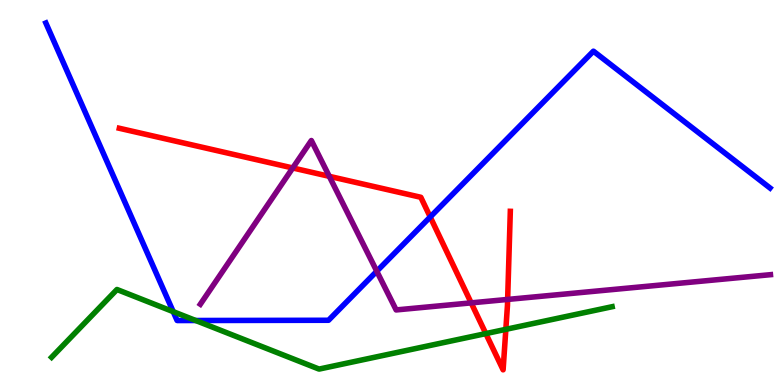[{'lines': ['blue', 'red'], 'intersections': [{'x': 5.55, 'y': 4.36}]}, {'lines': ['green', 'red'], 'intersections': [{'x': 6.27, 'y': 1.34}, {'x': 6.53, 'y': 1.45}]}, {'lines': ['purple', 'red'], 'intersections': [{'x': 3.78, 'y': 5.64}, {'x': 4.25, 'y': 5.42}, {'x': 6.08, 'y': 2.13}, {'x': 6.55, 'y': 2.22}]}, {'lines': ['blue', 'green'], 'intersections': [{'x': 2.23, 'y': 1.91}, {'x': 2.53, 'y': 1.68}]}, {'lines': ['blue', 'purple'], 'intersections': [{'x': 4.86, 'y': 2.95}]}, {'lines': ['green', 'purple'], 'intersections': []}]